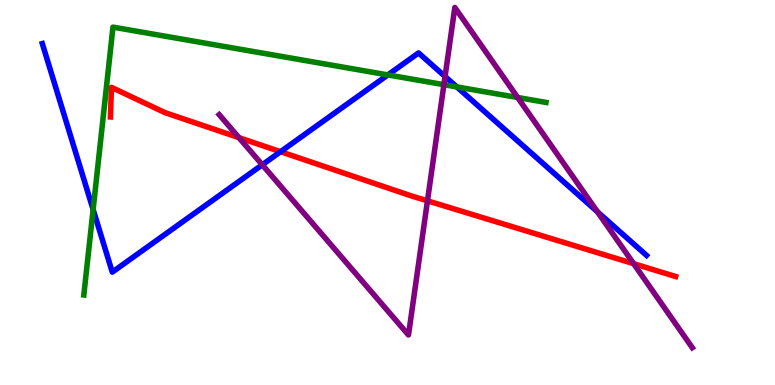[{'lines': ['blue', 'red'], 'intersections': [{'x': 3.62, 'y': 6.06}]}, {'lines': ['green', 'red'], 'intersections': []}, {'lines': ['purple', 'red'], 'intersections': [{'x': 3.08, 'y': 6.43}, {'x': 5.52, 'y': 4.78}, {'x': 8.18, 'y': 3.15}]}, {'lines': ['blue', 'green'], 'intersections': [{'x': 1.2, 'y': 4.56}, {'x': 5.0, 'y': 8.05}, {'x': 5.89, 'y': 7.74}]}, {'lines': ['blue', 'purple'], 'intersections': [{'x': 3.38, 'y': 5.72}, {'x': 5.74, 'y': 8.01}, {'x': 7.71, 'y': 4.5}]}, {'lines': ['green', 'purple'], 'intersections': [{'x': 5.73, 'y': 7.8}, {'x': 6.68, 'y': 7.47}]}]